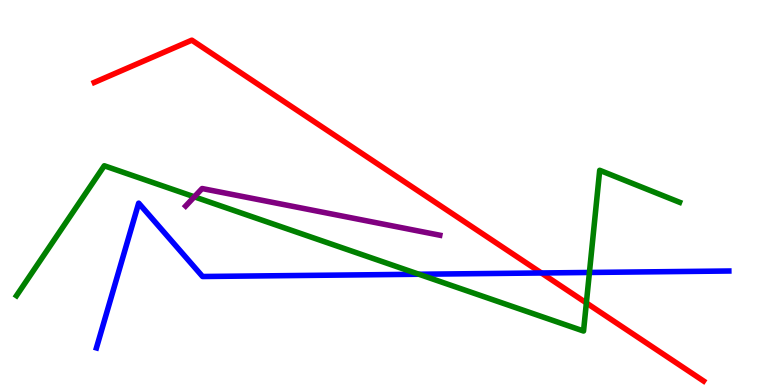[{'lines': ['blue', 'red'], 'intersections': [{'x': 6.99, 'y': 2.91}]}, {'lines': ['green', 'red'], 'intersections': [{'x': 7.57, 'y': 2.13}]}, {'lines': ['purple', 'red'], 'intersections': []}, {'lines': ['blue', 'green'], 'intersections': [{'x': 5.41, 'y': 2.88}, {'x': 7.61, 'y': 2.92}]}, {'lines': ['blue', 'purple'], 'intersections': []}, {'lines': ['green', 'purple'], 'intersections': [{'x': 2.51, 'y': 4.89}]}]